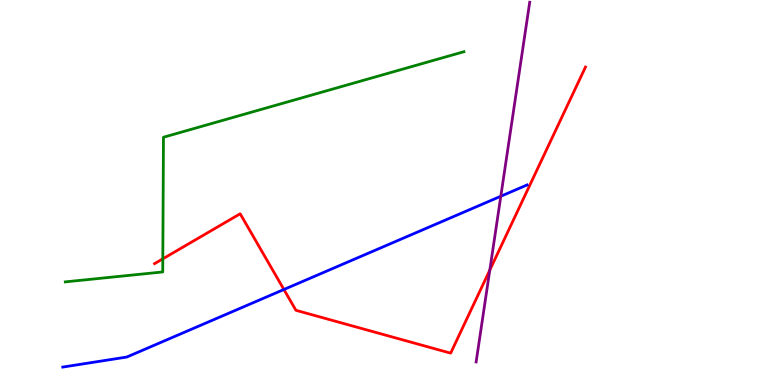[{'lines': ['blue', 'red'], 'intersections': [{'x': 3.66, 'y': 2.48}]}, {'lines': ['green', 'red'], 'intersections': [{'x': 2.1, 'y': 3.28}]}, {'lines': ['purple', 'red'], 'intersections': [{'x': 6.32, 'y': 2.99}]}, {'lines': ['blue', 'green'], 'intersections': []}, {'lines': ['blue', 'purple'], 'intersections': [{'x': 6.46, 'y': 4.9}]}, {'lines': ['green', 'purple'], 'intersections': []}]